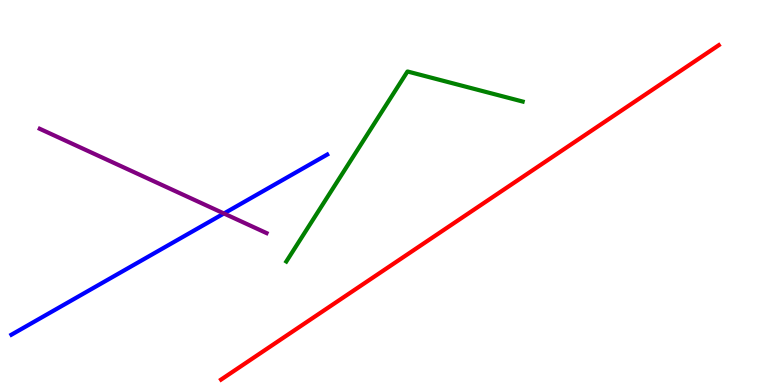[{'lines': ['blue', 'red'], 'intersections': []}, {'lines': ['green', 'red'], 'intersections': []}, {'lines': ['purple', 'red'], 'intersections': []}, {'lines': ['blue', 'green'], 'intersections': []}, {'lines': ['blue', 'purple'], 'intersections': [{'x': 2.89, 'y': 4.45}]}, {'lines': ['green', 'purple'], 'intersections': []}]